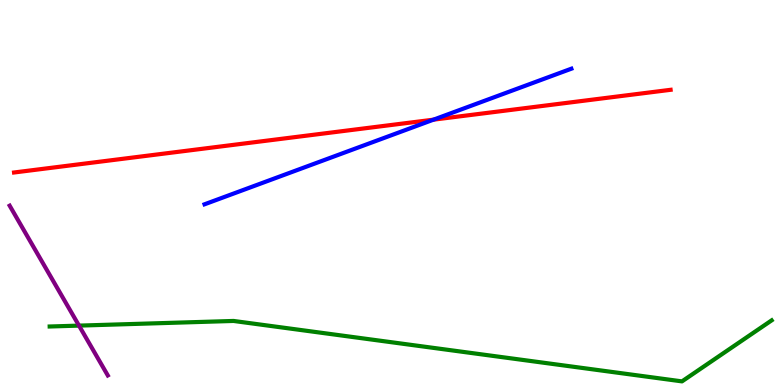[{'lines': ['blue', 'red'], 'intersections': [{'x': 5.59, 'y': 6.89}]}, {'lines': ['green', 'red'], 'intersections': []}, {'lines': ['purple', 'red'], 'intersections': []}, {'lines': ['blue', 'green'], 'intersections': []}, {'lines': ['blue', 'purple'], 'intersections': []}, {'lines': ['green', 'purple'], 'intersections': [{'x': 1.02, 'y': 1.54}]}]